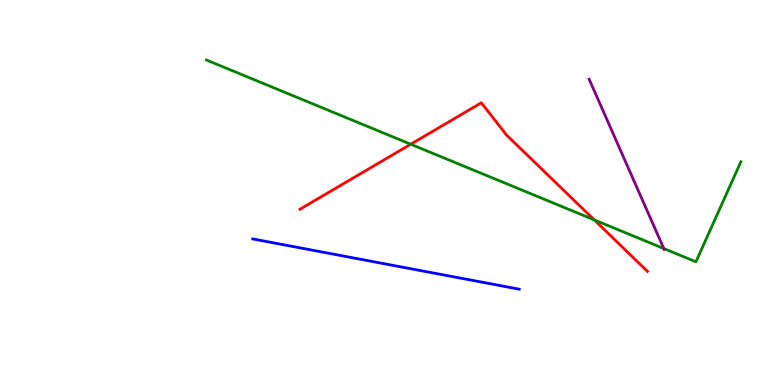[{'lines': ['blue', 'red'], 'intersections': []}, {'lines': ['green', 'red'], 'intersections': [{'x': 5.3, 'y': 6.25}, {'x': 7.67, 'y': 4.29}]}, {'lines': ['purple', 'red'], 'intersections': []}, {'lines': ['blue', 'green'], 'intersections': []}, {'lines': ['blue', 'purple'], 'intersections': []}, {'lines': ['green', 'purple'], 'intersections': [{'x': 8.57, 'y': 3.54}]}]